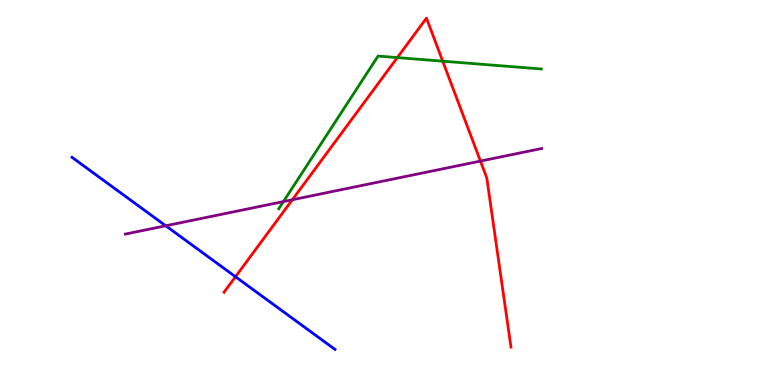[{'lines': ['blue', 'red'], 'intersections': [{'x': 3.04, 'y': 2.81}]}, {'lines': ['green', 'red'], 'intersections': [{'x': 5.13, 'y': 8.5}, {'x': 5.71, 'y': 8.41}]}, {'lines': ['purple', 'red'], 'intersections': [{'x': 3.77, 'y': 4.81}, {'x': 6.2, 'y': 5.82}]}, {'lines': ['blue', 'green'], 'intersections': []}, {'lines': ['blue', 'purple'], 'intersections': [{'x': 2.14, 'y': 4.14}]}, {'lines': ['green', 'purple'], 'intersections': [{'x': 3.66, 'y': 4.76}]}]